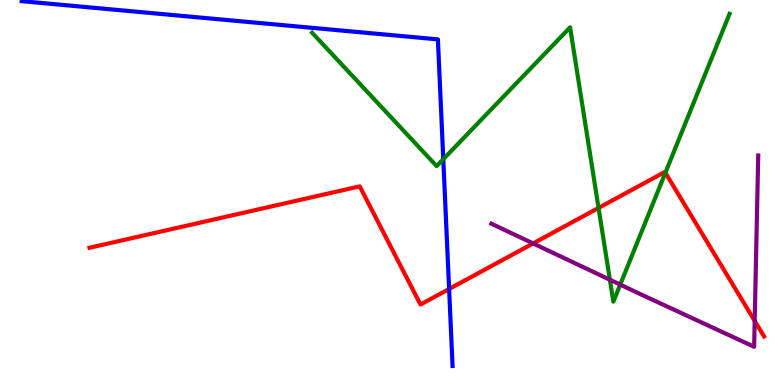[{'lines': ['blue', 'red'], 'intersections': [{'x': 5.8, 'y': 2.49}]}, {'lines': ['green', 'red'], 'intersections': [{'x': 7.72, 'y': 4.6}, {'x': 8.59, 'y': 5.51}]}, {'lines': ['purple', 'red'], 'intersections': [{'x': 6.88, 'y': 3.68}, {'x': 9.74, 'y': 1.66}]}, {'lines': ['blue', 'green'], 'intersections': [{'x': 5.72, 'y': 5.86}]}, {'lines': ['blue', 'purple'], 'intersections': []}, {'lines': ['green', 'purple'], 'intersections': [{'x': 7.87, 'y': 2.73}, {'x': 8.0, 'y': 2.61}]}]